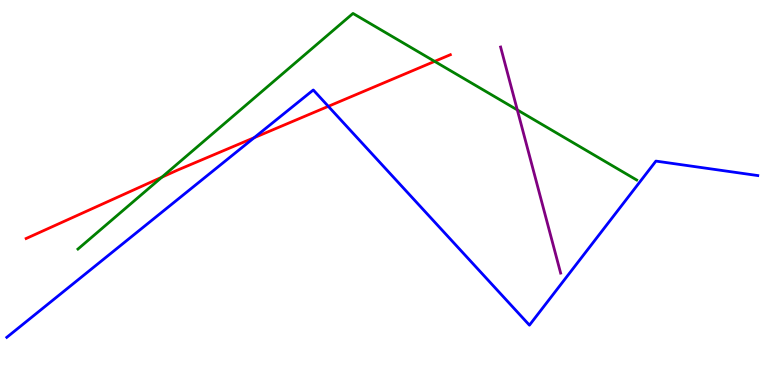[{'lines': ['blue', 'red'], 'intersections': [{'x': 3.28, 'y': 6.42}, {'x': 4.24, 'y': 7.24}]}, {'lines': ['green', 'red'], 'intersections': [{'x': 2.09, 'y': 5.4}, {'x': 5.61, 'y': 8.41}]}, {'lines': ['purple', 'red'], 'intersections': []}, {'lines': ['blue', 'green'], 'intersections': []}, {'lines': ['blue', 'purple'], 'intersections': []}, {'lines': ['green', 'purple'], 'intersections': [{'x': 6.67, 'y': 7.14}]}]